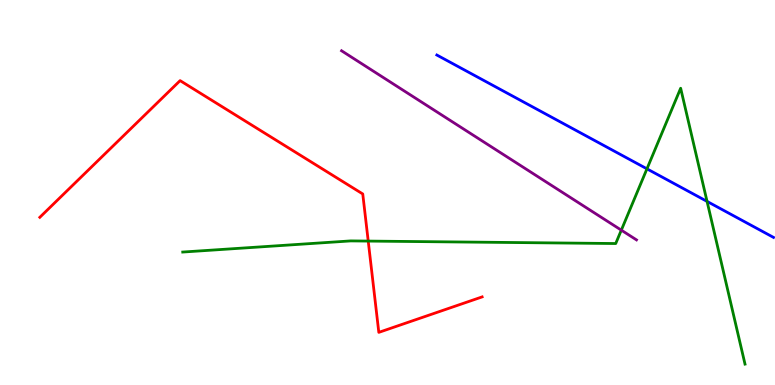[{'lines': ['blue', 'red'], 'intersections': []}, {'lines': ['green', 'red'], 'intersections': [{'x': 4.75, 'y': 3.74}]}, {'lines': ['purple', 'red'], 'intersections': []}, {'lines': ['blue', 'green'], 'intersections': [{'x': 8.35, 'y': 5.61}, {'x': 9.12, 'y': 4.77}]}, {'lines': ['blue', 'purple'], 'intersections': []}, {'lines': ['green', 'purple'], 'intersections': [{'x': 8.02, 'y': 4.02}]}]